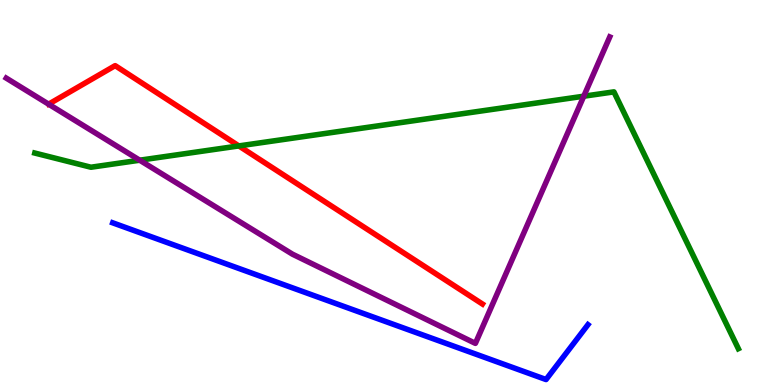[{'lines': ['blue', 'red'], 'intersections': []}, {'lines': ['green', 'red'], 'intersections': [{'x': 3.08, 'y': 6.21}]}, {'lines': ['purple', 'red'], 'intersections': []}, {'lines': ['blue', 'green'], 'intersections': []}, {'lines': ['blue', 'purple'], 'intersections': []}, {'lines': ['green', 'purple'], 'intersections': [{'x': 1.8, 'y': 5.84}, {'x': 7.53, 'y': 7.5}]}]